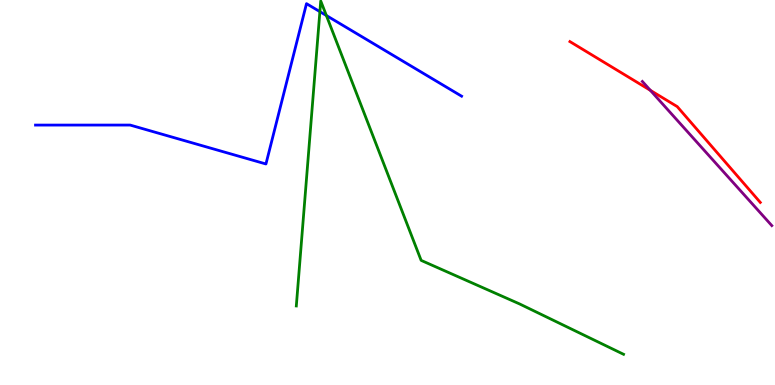[{'lines': ['blue', 'red'], 'intersections': []}, {'lines': ['green', 'red'], 'intersections': []}, {'lines': ['purple', 'red'], 'intersections': [{'x': 8.39, 'y': 7.65}]}, {'lines': ['blue', 'green'], 'intersections': [{'x': 4.13, 'y': 9.7}, {'x': 4.21, 'y': 9.6}]}, {'lines': ['blue', 'purple'], 'intersections': []}, {'lines': ['green', 'purple'], 'intersections': []}]